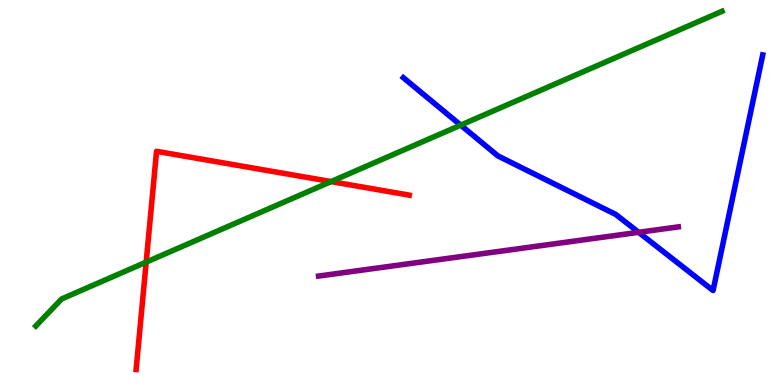[{'lines': ['blue', 'red'], 'intersections': []}, {'lines': ['green', 'red'], 'intersections': [{'x': 1.89, 'y': 3.19}, {'x': 4.27, 'y': 5.28}]}, {'lines': ['purple', 'red'], 'intersections': []}, {'lines': ['blue', 'green'], 'intersections': [{'x': 5.94, 'y': 6.75}]}, {'lines': ['blue', 'purple'], 'intersections': [{'x': 8.24, 'y': 3.97}]}, {'lines': ['green', 'purple'], 'intersections': []}]